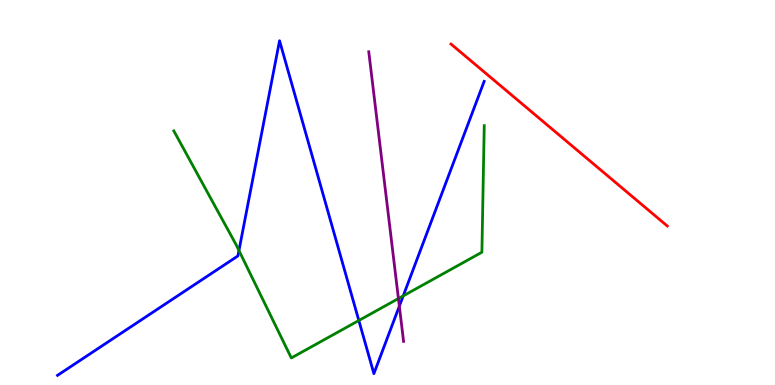[{'lines': ['blue', 'red'], 'intersections': []}, {'lines': ['green', 'red'], 'intersections': []}, {'lines': ['purple', 'red'], 'intersections': []}, {'lines': ['blue', 'green'], 'intersections': [{'x': 3.08, 'y': 3.49}, {'x': 4.63, 'y': 1.68}, {'x': 5.2, 'y': 2.31}]}, {'lines': ['blue', 'purple'], 'intersections': [{'x': 5.15, 'y': 2.05}]}, {'lines': ['green', 'purple'], 'intersections': [{'x': 5.14, 'y': 2.25}]}]